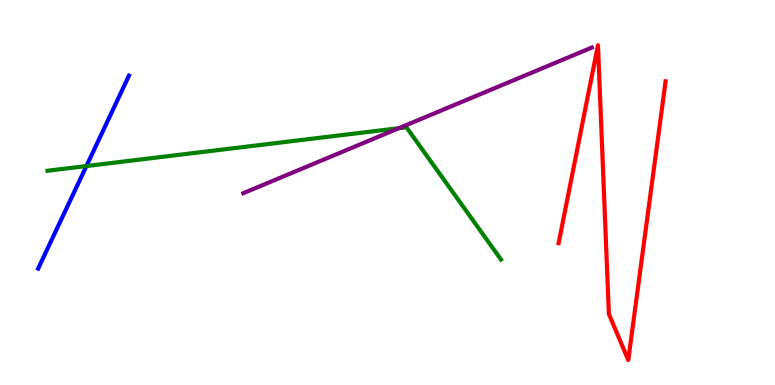[{'lines': ['blue', 'red'], 'intersections': []}, {'lines': ['green', 'red'], 'intersections': []}, {'lines': ['purple', 'red'], 'intersections': []}, {'lines': ['blue', 'green'], 'intersections': [{'x': 1.12, 'y': 5.69}]}, {'lines': ['blue', 'purple'], 'intersections': []}, {'lines': ['green', 'purple'], 'intersections': [{'x': 5.15, 'y': 6.67}]}]